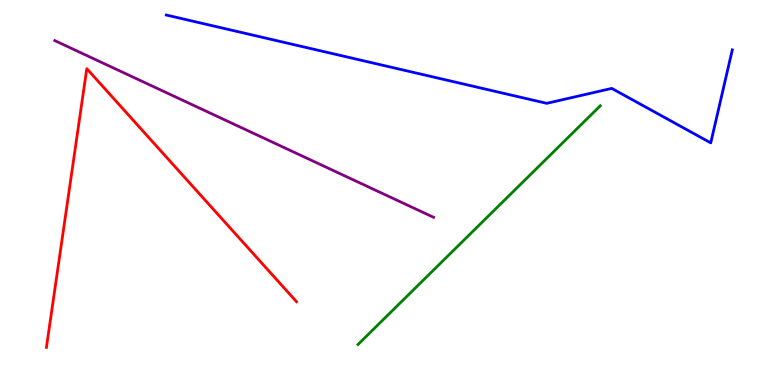[{'lines': ['blue', 'red'], 'intersections': []}, {'lines': ['green', 'red'], 'intersections': []}, {'lines': ['purple', 'red'], 'intersections': []}, {'lines': ['blue', 'green'], 'intersections': []}, {'lines': ['blue', 'purple'], 'intersections': []}, {'lines': ['green', 'purple'], 'intersections': []}]